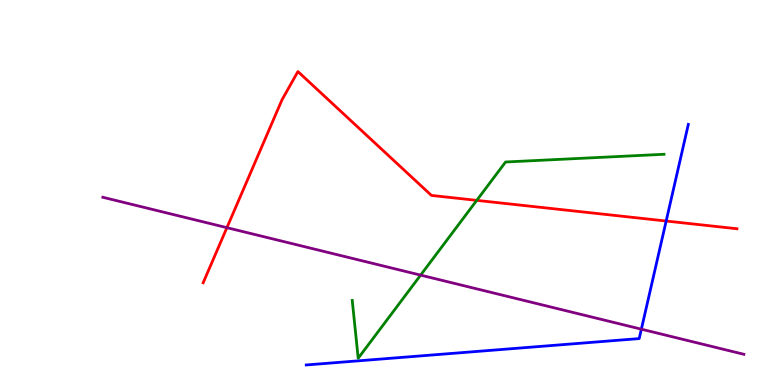[{'lines': ['blue', 'red'], 'intersections': [{'x': 8.6, 'y': 4.26}]}, {'lines': ['green', 'red'], 'intersections': [{'x': 6.15, 'y': 4.8}]}, {'lines': ['purple', 'red'], 'intersections': [{'x': 2.93, 'y': 4.09}]}, {'lines': ['blue', 'green'], 'intersections': []}, {'lines': ['blue', 'purple'], 'intersections': [{'x': 8.28, 'y': 1.45}]}, {'lines': ['green', 'purple'], 'intersections': [{'x': 5.43, 'y': 2.85}]}]